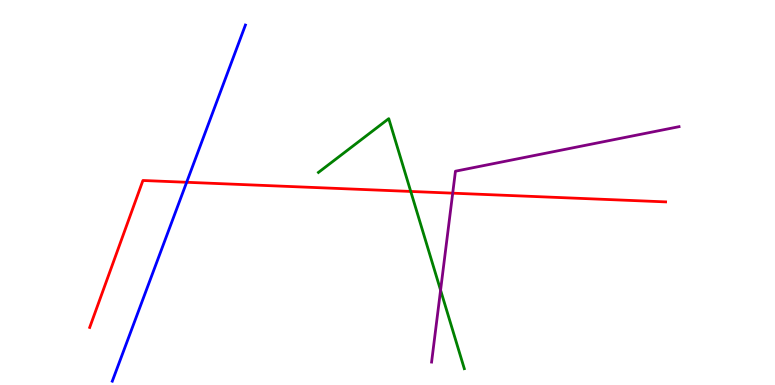[{'lines': ['blue', 'red'], 'intersections': [{'x': 2.41, 'y': 5.27}]}, {'lines': ['green', 'red'], 'intersections': [{'x': 5.3, 'y': 5.03}]}, {'lines': ['purple', 'red'], 'intersections': [{'x': 5.84, 'y': 4.98}]}, {'lines': ['blue', 'green'], 'intersections': []}, {'lines': ['blue', 'purple'], 'intersections': []}, {'lines': ['green', 'purple'], 'intersections': [{'x': 5.68, 'y': 2.46}]}]